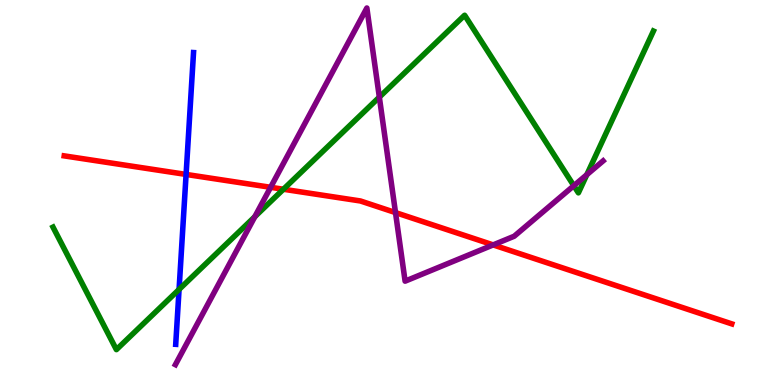[{'lines': ['blue', 'red'], 'intersections': [{'x': 2.4, 'y': 5.47}]}, {'lines': ['green', 'red'], 'intersections': [{'x': 3.66, 'y': 5.08}]}, {'lines': ['purple', 'red'], 'intersections': [{'x': 3.49, 'y': 5.14}, {'x': 5.1, 'y': 4.48}, {'x': 6.36, 'y': 3.64}]}, {'lines': ['blue', 'green'], 'intersections': [{'x': 2.31, 'y': 2.48}]}, {'lines': ['blue', 'purple'], 'intersections': []}, {'lines': ['green', 'purple'], 'intersections': [{'x': 3.29, 'y': 4.37}, {'x': 4.89, 'y': 7.48}, {'x': 7.4, 'y': 5.18}, {'x': 7.57, 'y': 5.46}]}]